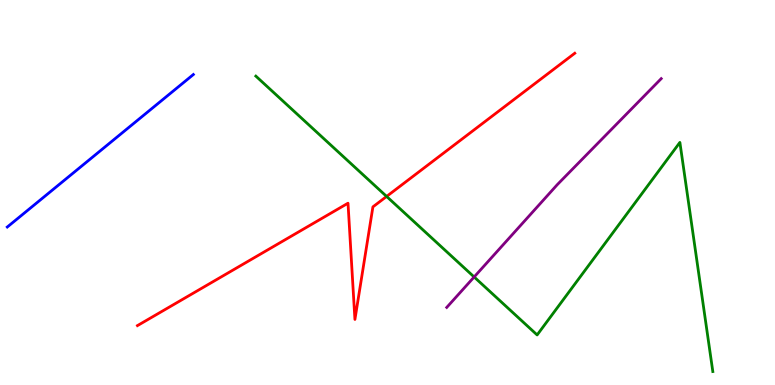[{'lines': ['blue', 'red'], 'intersections': []}, {'lines': ['green', 'red'], 'intersections': [{'x': 4.99, 'y': 4.9}]}, {'lines': ['purple', 'red'], 'intersections': []}, {'lines': ['blue', 'green'], 'intersections': []}, {'lines': ['blue', 'purple'], 'intersections': []}, {'lines': ['green', 'purple'], 'intersections': [{'x': 6.12, 'y': 2.81}]}]